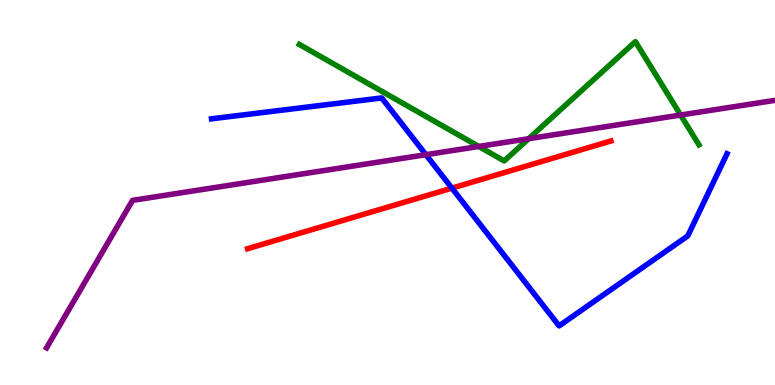[{'lines': ['blue', 'red'], 'intersections': [{'x': 5.83, 'y': 5.11}]}, {'lines': ['green', 'red'], 'intersections': []}, {'lines': ['purple', 'red'], 'intersections': []}, {'lines': ['blue', 'green'], 'intersections': []}, {'lines': ['blue', 'purple'], 'intersections': [{'x': 5.5, 'y': 5.98}]}, {'lines': ['green', 'purple'], 'intersections': [{'x': 6.18, 'y': 6.2}, {'x': 6.82, 'y': 6.4}, {'x': 8.78, 'y': 7.01}]}]